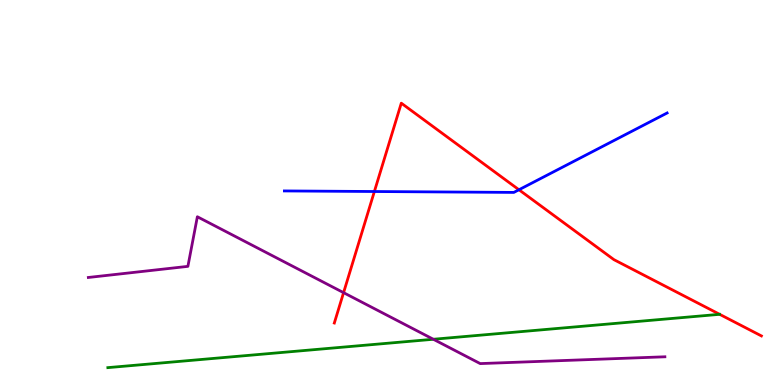[{'lines': ['blue', 'red'], 'intersections': [{'x': 4.83, 'y': 5.03}, {'x': 6.7, 'y': 5.07}]}, {'lines': ['green', 'red'], 'intersections': []}, {'lines': ['purple', 'red'], 'intersections': [{'x': 4.43, 'y': 2.4}]}, {'lines': ['blue', 'green'], 'intersections': []}, {'lines': ['blue', 'purple'], 'intersections': []}, {'lines': ['green', 'purple'], 'intersections': [{'x': 5.59, 'y': 1.19}]}]